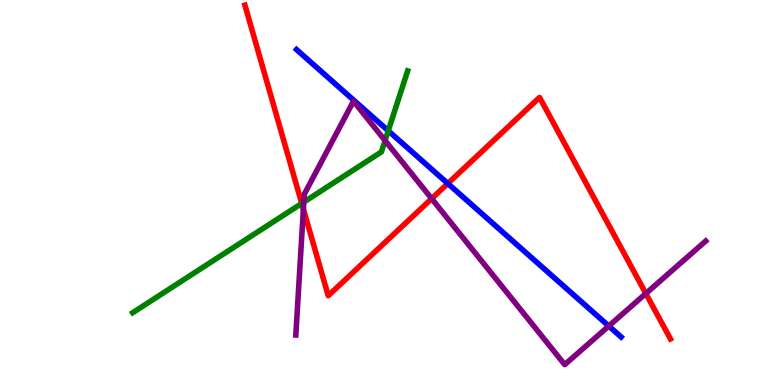[{'lines': ['blue', 'red'], 'intersections': [{'x': 5.78, 'y': 5.23}]}, {'lines': ['green', 'red'], 'intersections': [{'x': 3.89, 'y': 4.72}]}, {'lines': ['purple', 'red'], 'intersections': [{'x': 3.91, 'y': 4.57}, {'x': 5.57, 'y': 4.84}, {'x': 8.33, 'y': 2.38}]}, {'lines': ['blue', 'green'], 'intersections': [{'x': 5.01, 'y': 6.6}]}, {'lines': ['blue', 'purple'], 'intersections': [{'x': 7.86, 'y': 1.53}]}, {'lines': ['green', 'purple'], 'intersections': [{'x': 3.92, 'y': 4.75}, {'x': 4.97, 'y': 6.35}]}]